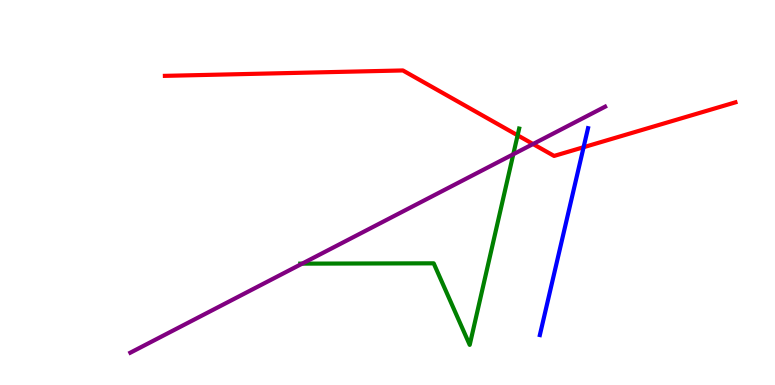[{'lines': ['blue', 'red'], 'intersections': [{'x': 7.53, 'y': 6.18}]}, {'lines': ['green', 'red'], 'intersections': [{'x': 6.68, 'y': 6.49}]}, {'lines': ['purple', 'red'], 'intersections': [{'x': 6.88, 'y': 6.26}]}, {'lines': ['blue', 'green'], 'intersections': []}, {'lines': ['blue', 'purple'], 'intersections': []}, {'lines': ['green', 'purple'], 'intersections': [{'x': 3.9, 'y': 3.15}, {'x': 6.62, 'y': 5.99}]}]